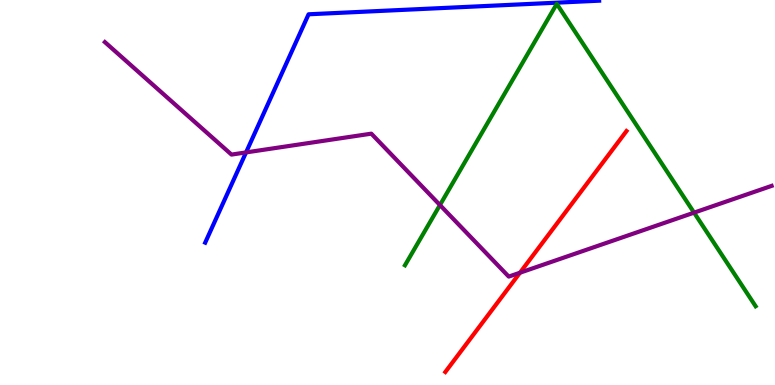[{'lines': ['blue', 'red'], 'intersections': []}, {'lines': ['green', 'red'], 'intersections': []}, {'lines': ['purple', 'red'], 'intersections': [{'x': 6.71, 'y': 2.92}]}, {'lines': ['blue', 'green'], 'intersections': []}, {'lines': ['blue', 'purple'], 'intersections': [{'x': 3.17, 'y': 6.04}]}, {'lines': ['green', 'purple'], 'intersections': [{'x': 5.68, 'y': 4.67}, {'x': 8.96, 'y': 4.48}]}]